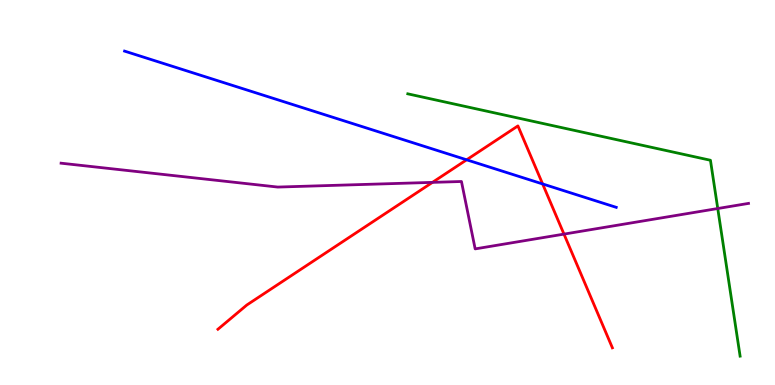[{'lines': ['blue', 'red'], 'intersections': [{'x': 6.02, 'y': 5.85}, {'x': 7.0, 'y': 5.22}]}, {'lines': ['green', 'red'], 'intersections': []}, {'lines': ['purple', 'red'], 'intersections': [{'x': 5.58, 'y': 5.26}, {'x': 7.28, 'y': 3.92}]}, {'lines': ['blue', 'green'], 'intersections': []}, {'lines': ['blue', 'purple'], 'intersections': []}, {'lines': ['green', 'purple'], 'intersections': [{'x': 9.26, 'y': 4.58}]}]